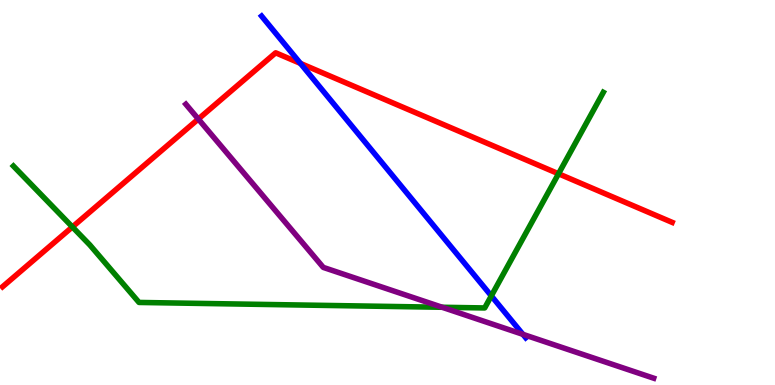[{'lines': ['blue', 'red'], 'intersections': [{'x': 3.88, 'y': 8.35}]}, {'lines': ['green', 'red'], 'intersections': [{'x': 0.934, 'y': 4.11}, {'x': 7.21, 'y': 5.49}]}, {'lines': ['purple', 'red'], 'intersections': [{'x': 2.56, 'y': 6.91}]}, {'lines': ['blue', 'green'], 'intersections': [{'x': 6.34, 'y': 2.31}]}, {'lines': ['blue', 'purple'], 'intersections': [{'x': 6.75, 'y': 1.32}]}, {'lines': ['green', 'purple'], 'intersections': [{'x': 5.71, 'y': 2.02}]}]